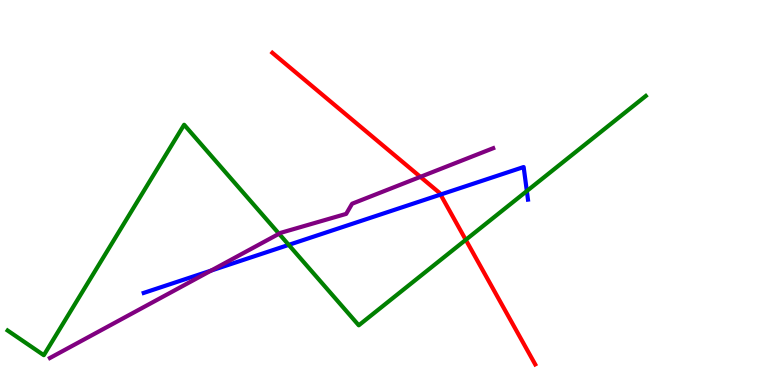[{'lines': ['blue', 'red'], 'intersections': [{'x': 5.68, 'y': 4.95}]}, {'lines': ['green', 'red'], 'intersections': [{'x': 6.01, 'y': 3.77}]}, {'lines': ['purple', 'red'], 'intersections': [{'x': 5.42, 'y': 5.41}]}, {'lines': ['blue', 'green'], 'intersections': [{'x': 3.73, 'y': 3.64}, {'x': 6.8, 'y': 5.04}]}, {'lines': ['blue', 'purple'], 'intersections': [{'x': 2.72, 'y': 2.97}]}, {'lines': ['green', 'purple'], 'intersections': [{'x': 3.6, 'y': 3.93}]}]